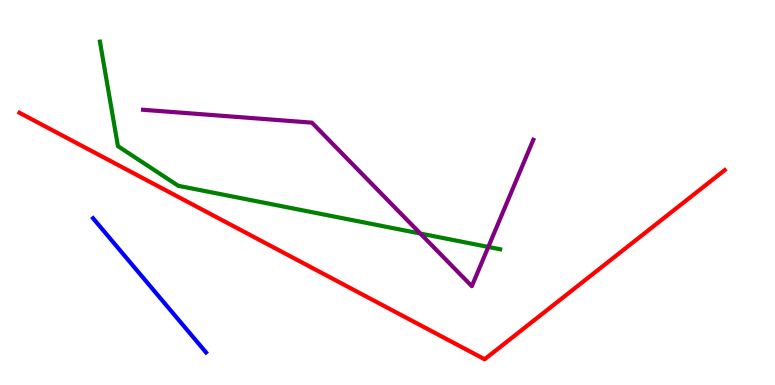[{'lines': ['blue', 'red'], 'intersections': []}, {'lines': ['green', 'red'], 'intersections': []}, {'lines': ['purple', 'red'], 'intersections': []}, {'lines': ['blue', 'green'], 'intersections': []}, {'lines': ['blue', 'purple'], 'intersections': []}, {'lines': ['green', 'purple'], 'intersections': [{'x': 5.42, 'y': 3.93}, {'x': 6.3, 'y': 3.59}]}]